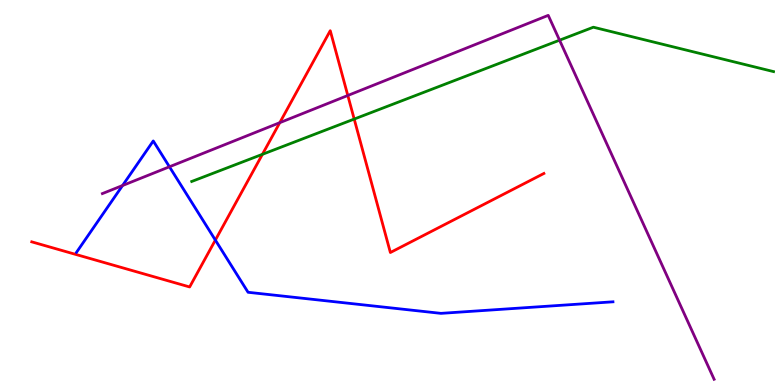[{'lines': ['blue', 'red'], 'intersections': [{'x': 2.78, 'y': 3.76}]}, {'lines': ['green', 'red'], 'intersections': [{'x': 3.39, 'y': 5.99}, {'x': 4.57, 'y': 6.91}]}, {'lines': ['purple', 'red'], 'intersections': [{'x': 3.61, 'y': 6.81}, {'x': 4.49, 'y': 7.52}]}, {'lines': ['blue', 'green'], 'intersections': []}, {'lines': ['blue', 'purple'], 'intersections': [{'x': 1.58, 'y': 5.18}, {'x': 2.19, 'y': 5.67}]}, {'lines': ['green', 'purple'], 'intersections': [{'x': 7.22, 'y': 8.96}]}]